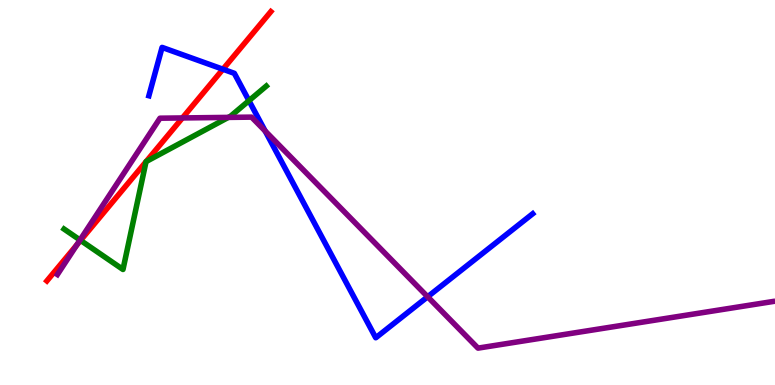[{'lines': ['blue', 'red'], 'intersections': [{'x': 2.88, 'y': 8.2}]}, {'lines': ['green', 'red'], 'intersections': [{'x': 1.04, 'y': 3.76}, {'x': 1.88, 'y': 5.8}, {'x': 1.89, 'y': 5.8}]}, {'lines': ['purple', 'red'], 'intersections': [{'x': 0.992, 'y': 3.64}, {'x': 2.35, 'y': 6.94}]}, {'lines': ['blue', 'green'], 'intersections': [{'x': 3.21, 'y': 7.38}]}, {'lines': ['blue', 'purple'], 'intersections': [{'x': 3.42, 'y': 6.6}, {'x': 5.52, 'y': 2.29}]}, {'lines': ['green', 'purple'], 'intersections': [{'x': 1.03, 'y': 3.77}, {'x': 2.95, 'y': 6.95}]}]